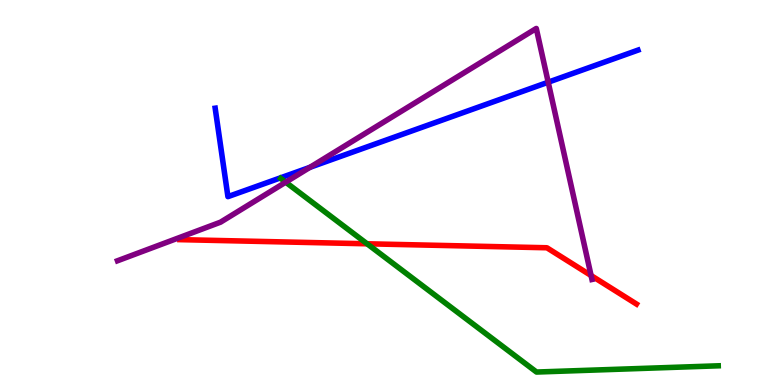[{'lines': ['blue', 'red'], 'intersections': []}, {'lines': ['green', 'red'], 'intersections': [{'x': 4.74, 'y': 3.67}]}, {'lines': ['purple', 'red'], 'intersections': [{'x': 7.63, 'y': 2.84}]}, {'lines': ['blue', 'green'], 'intersections': []}, {'lines': ['blue', 'purple'], 'intersections': [{'x': 4.0, 'y': 5.65}, {'x': 7.07, 'y': 7.86}]}, {'lines': ['green', 'purple'], 'intersections': [{'x': 3.69, 'y': 5.27}]}]